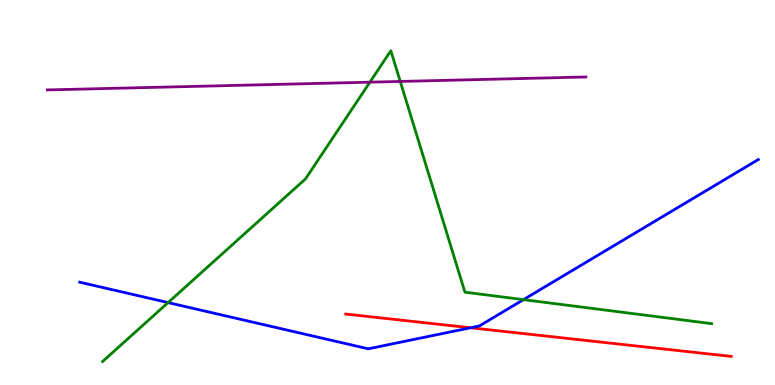[{'lines': ['blue', 'red'], 'intersections': [{'x': 6.07, 'y': 1.49}]}, {'lines': ['green', 'red'], 'intersections': []}, {'lines': ['purple', 'red'], 'intersections': []}, {'lines': ['blue', 'green'], 'intersections': [{'x': 2.17, 'y': 2.14}, {'x': 6.75, 'y': 2.22}]}, {'lines': ['blue', 'purple'], 'intersections': []}, {'lines': ['green', 'purple'], 'intersections': [{'x': 4.77, 'y': 7.87}, {'x': 5.16, 'y': 7.88}]}]